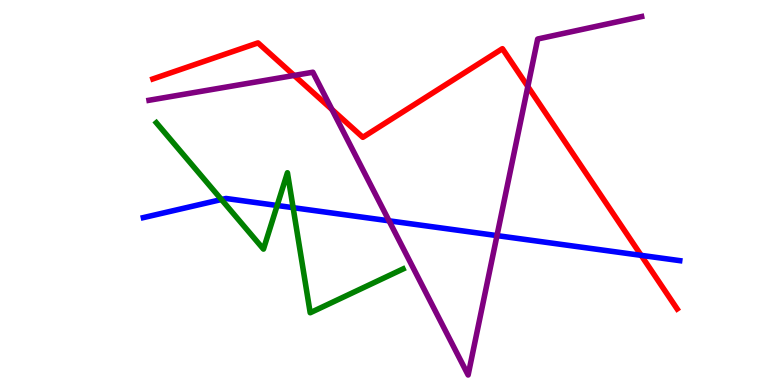[{'lines': ['blue', 'red'], 'intersections': [{'x': 8.27, 'y': 3.37}]}, {'lines': ['green', 'red'], 'intersections': []}, {'lines': ['purple', 'red'], 'intersections': [{'x': 3.8, 'y': 8.04}, {'x': 4.28, 'y': 7.16}, {'x': 6.81, 'y': 7.75}]}, {'lines': ['blue', 'green'], 'intersections': [{'x': 2.86, 'y': 4.82}, {'x': 3.58, 'y': 4.66}, {'x': 3.78, 'y': 4.61}]}, {'lines': ['blue', 'purple'], 'intersections': [{'x': 5.02, 'y': 4.26}, {'x': 6.41, 'y': 3.88}]}, {'lines': ['green', 'purple'], 'intersections': []}]